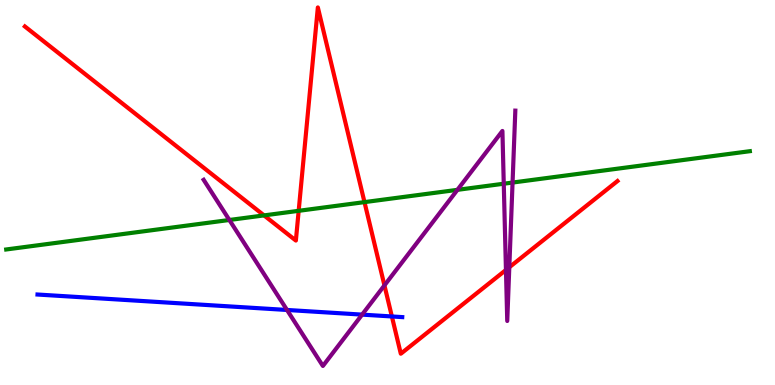[{'lines': ['blue', 'red'], 'intersections': [{'x': 5.06, 'y': 1.78}]}, {'lines': ['green', 'red'], 'intersections': [{'x': 3.41, 'y': 4.41}, {'x': 3.85, 'y': 4.52}, {'x': 4.7, 'y': 4.75}]}, {'lines': ['purple', 'red'], 'intersections': [{'x': 4.96, 'y': 2.59}, {'x': 6.53, 'y': 2.99}, {'x': 6.57, 'y': 3.06}]}, {'lines': ['blue', 'green'], 'intersections': []}, {'lines': ['blue', 'purple'], 'intersections': [{'x': 3.7, 'y': 1.95}, {'x': 4.67, 'y': 1.83}]}, {'lines': ['green', 'purple'], 'intersections': [{'x': 2.96, 'y': 4.29}, {'x': 5.9, 'y': 5.07}, {'x': 6.5, 'y': 5.23}, {'x': 6.61, 'y': 5.26}]}]